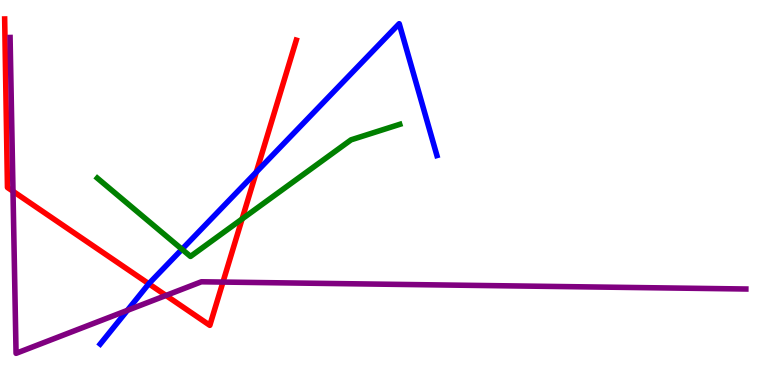[{'lines': ['blue', 'red'], 'intersections': [{'x': 1.92, 'y': 2.63}, {'x': 3.31, 'y': 5.53}]}, {'lines': ['green', 'red'], 'intersections': [{'x': 3.12, 'y': 4.31}]}, {'lines': ['purple', 'red'], 'intersections': [{'x': 0.168, 'y': 5.03}, {'x': 2.14, 'y': 2.33}, {'x': 2.88, 'y': 2.67}]}, {'lines': ['blue', 'green'], 'intersections': [{'x': 2.35, 'y': 3.53}]}, {'lines': ['blue', 'purple'], 'intersections': [{'x': 1.64, 'y': 1.94}]}, {'lines': ['green', 'purple'], 'intersections': []}]